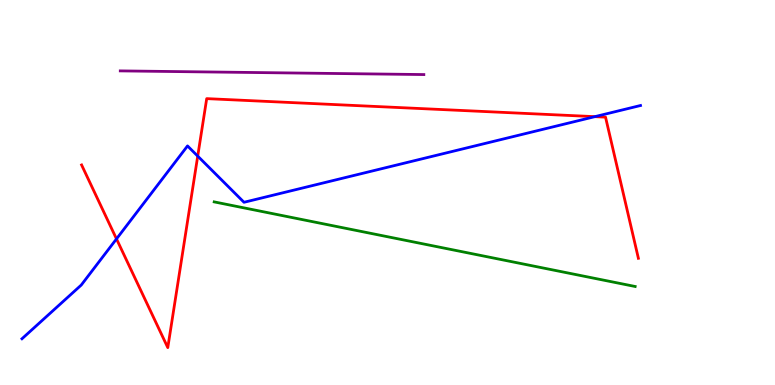[{'lines': ['blue', 'red'], 'intersections': [{'x': 1.5, 'y': 3.79}, {'x': 2.55, 'y': 5.95}, {'x': 7.68, 'y': 6.97}]}, {'lines': ['green', 'red'], 'intersections': []}, {'lines': ['purple', 'red'], 'intersections': []}, {'lines': ['blue', 'green'], 'intersections': []}, {'lines': ['blue', 'purple'], 'intersections': []}, {'lines': ['green', 'purple'], 'intersections': []}]